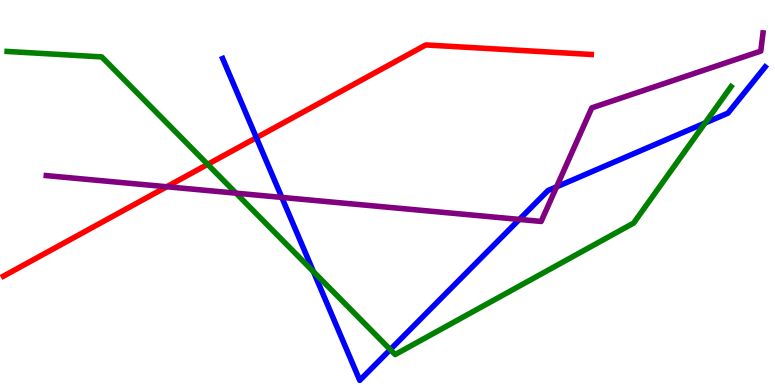[{'lines': ['blue', 'red'], 'intersections': [{'x': 3.31, 'y': 6.42}]}, {'lines': ['green', 'red'], 'intersections': [{'x': 2.68, 'y': 5.73}]}, {'lines': ['purple', 'red'], 'intersections': [{'x': 2.15, 'y': 5.15}]}, {'lines': ['blue', 'green'], 'intersections': [{'x': 4.04, 'y': 2.94}, {'x': 5.04, 'y': 0.92}, {'x': 9.1, 'y': 6.81}]}, {'lines': ['blue', 'purple'], 'intersections': [{'x': 3.64, 'y': 4.87}, {'x': 6.7, 'y': 4.3}, {'x': 7.18, 'y': 5.15}]}, {'lines': ['green', 'purple'], 'intersections': [{'x': 3.05, 'y': 4.98}]}]